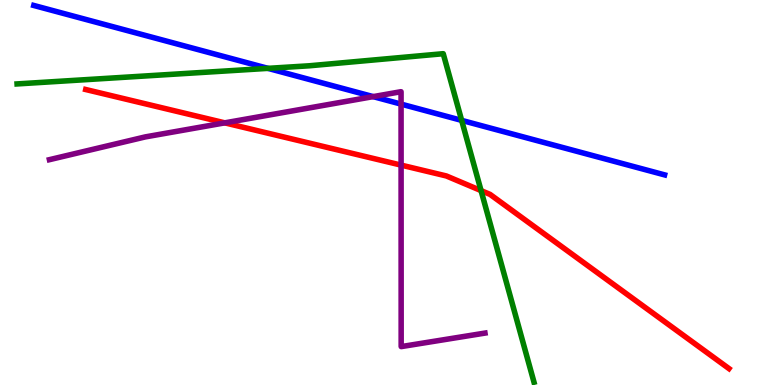[{'lines': ['blue', 'red'], 'intersections': []}, {'lines': ['green', 'red'], 'intersections': [{'x': 6.21, 'y': 5.05}]}, {'lines': ['purple', 'red'], 'intersections': [{'x': 2.9, 'y': 6.81}, {'x': 5.18, 'y': 5.71}]}, {'lines': ['blue', 'green'], 'intersections': [{'x': 3.46, 'y': 8.22}, {'x': 5.96, 'y': 6.87}]}, {'lines': ['blue', 'purple'], 'intersections': [{'x': 4.82, 'y': 7.49}, {'x': 5.18, 'y': 7.3}]}, {'lines': ['green', 'purple'], 'intersections': []}]